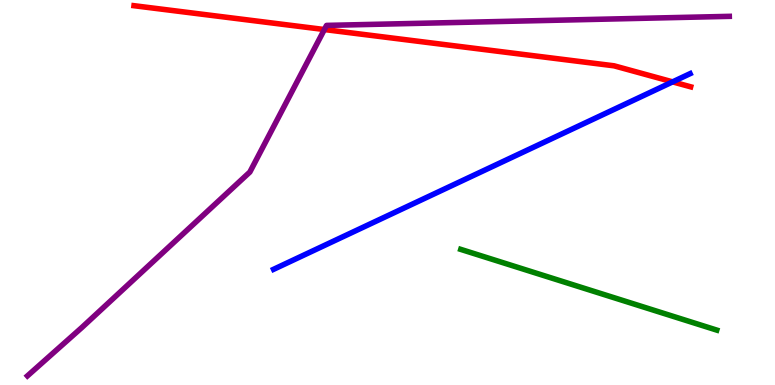[{'lines': ['blue', 'red'], 'intersections': [{'x': 8.68, 'y': 7.87}]}, {'lines': ['green', 'red'], 'intersections': []}, {'lines': ['purple', 'red'], 'intersections': [{'x': 4.19, 'y': 9.23}]}, {'lines': ['blue', 'green'], 'intersections': []}, {'lines': ['blue', 'purple'], 'intersections': []}, {'lines': ['green', 'purple'], 'intersections': []}]